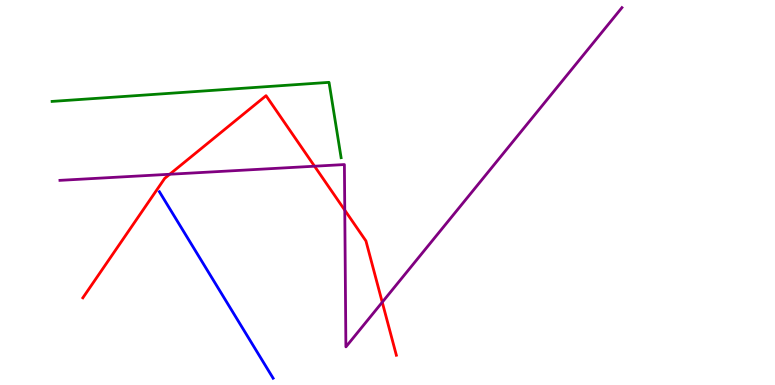[{'lines': ['blue', 'red'], 'intersections': []}, {'lines': ['green', 'red'], 'intersections': []}, {'lines': ['purple', 'red'], 'intersections': [{'x': 2.19, 'y': 5.47}, {'x': 4.06, 'y': 5.68}, {'x': 4.45, 'y': 4.54}, {'x': 4.93, 'y': 2.15}]}, {'lines': ['blue', 'green'], 'intersections': []}, {'lines': ['blue', 'purple'], 'intersections': []}, {'lines': ['green', 'purple'], 'intersections': []}]